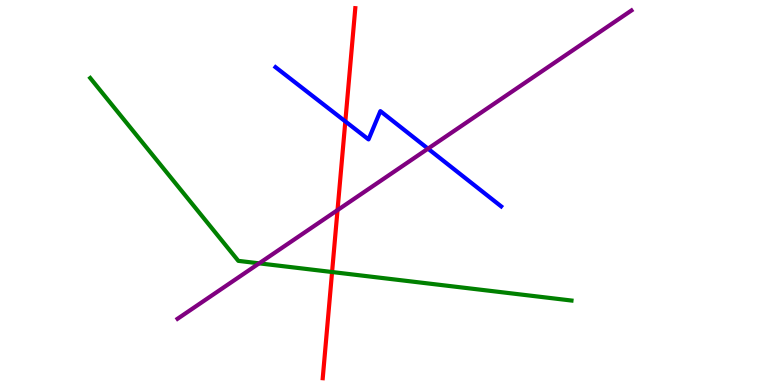[{'lines': ['blue', 'red'], 'intersections': [{'x': 4.46, 'y': 6.85}]}, {'lines': ['green', 'red'], 'intersections': [{'x': 4.28, 'y': 2.93}]}, {'lines': ['purple', 'red'], 'intersections': [{'x': 4.36, 'y': 4.54}]}, {'lines': ['blue', 'green'], 'intersections': []}, {'lines': ['blue', 'purple'], 'intersections': [{'x': 5.52, 'y': 6.14}]}, {'lines': ['green', 'purple'], 'intersections': [{'x': 3.34, 'y': 3.16}]}]